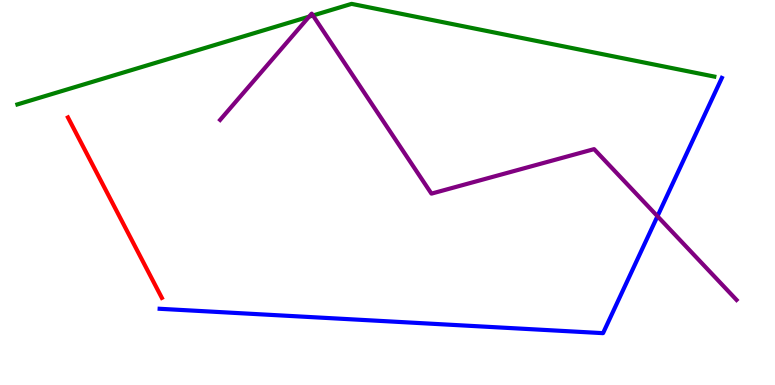[{'lines': ['blue', 'red'], 'intersections': []}, {'lines': ['green', 'red'], 'intersections': []}, {'lines': ['purple', 'red'], 'intersections': []}, {'lines': ['blue', 'green'], 'intersections': []}, {'lines': ['blue', 'purple'], 'intersections': [{'x': 8.48, 'y': 4.38}]}, {'lines': ['green', 'purple'], 'intersections': [{'x': 3.99, 'y': 9.57}, {'x': 4.04, 'y': 9.6}]}]